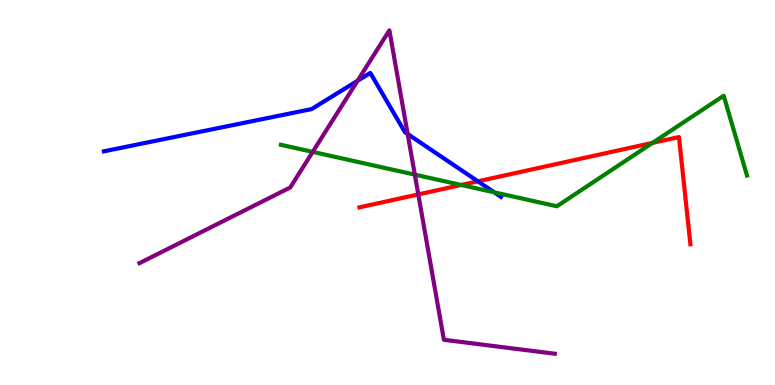[{'lines': ['blue', 'red'], 'intersections': [{'x': 6.17, 'y': 5.29}]}, {'lines': ['green', 'red'], 'intersections': [{'x': 5.95, 'y': 5.2}, {'x': 8.42, 'y': 6.29}]}, {'lines': ['purple', 'red'], 'intersections': [{'x': 5.4, 'y': 4.95}]}, {'lines': ['blue', 'green'], 'intersections': [{'x': 6.38, 'y': 5.0}]}, {'lines': ['blue', 'purple'], 'intersections': [{'x': 4.61, 'y': 7.9}, {'x': 5.26, 'y': 6.52}]}, {'lines': ['green', 'purple'], 'intersections': [{'x': 4.03, 'y': 6.05}, {'x': 5.35, 'y': 5.46}]}]